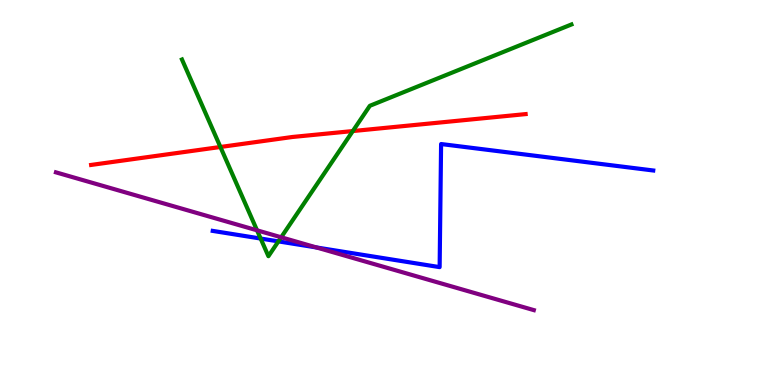[{'lines': ['blue', 'red'], 'intersections': []}, {'lines': ['green', 'red'], 'intersections': [{'x': 2.84, 'y': 6.18}, {'x': 4.55, 'y': 6.6}]}, {'lines': ['purple', 'red'], 'intersections': []}, {'lines': ['blue', 'green'], 'intersections': [{'x': 3.36, 'y': 3.8}, {'x': 3.59, 'y': 3.73}]}, {'lines': ['blue', 'purple'], 'intersections': [{'x': 4.08, 'y': 3.57}]}, {'lines': ['green', 'purple'], 'intersections': [{'x': 3.32, 'y': 4.02}, {'x': 3.63, 'y': 3.84}]}]